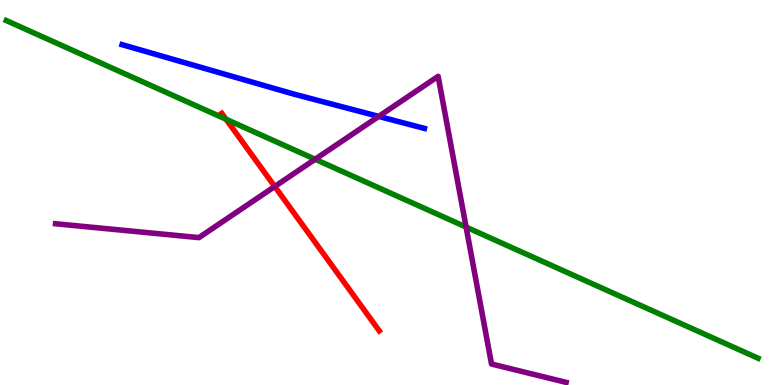[{'lines': ['blue', 'red'], 'intersections': []}, {'lines': ['green', 'red'], 'intersections': [{'x': 2.92, 'y': 6.9}]}, {'lines': ['purple', 'red'], 'intersections': [{'x': 3.55, 'y': 5.16}]}, {'lines': ['blue', 'green'], 'intersections': []}, {'lines': ['blue', 'purple'], 'intersections': [{'x': 4.89, 'y': 6.98}]}, {'lines': ['green', 'purple'], 'intersections': [{'x': 4.07, 'y': 5.86}, {'x': 6.01, 'y': 4.1}]}]